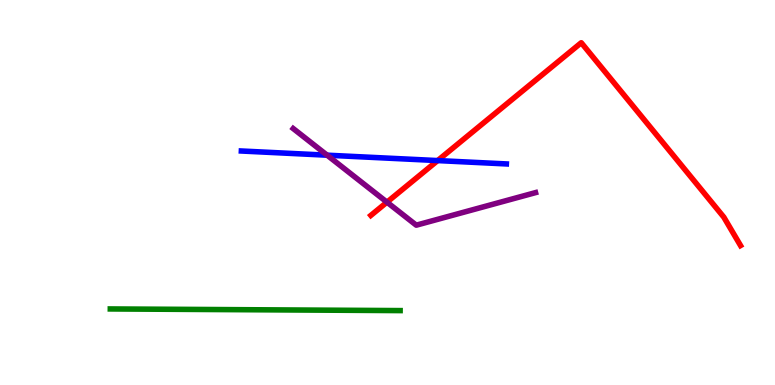[{'lines': ['blue', 'red'], 'intersections': [{'x': 5.65, 'y': 5.83}]}, {'lines': ['green', 'red'], 'intersections': []}, {'lines': ['purple', 'red'], 'intersections': [{'x': 4.99, 'y': 4.75}]}, {'lines': ['blue', 'green'], 'intersections': []}, {'lines': ['blue', 'purple'], 'intersections': [{'x': 4.22, 'y': 5.97}]}, {'lines': ['green', 'purple'], 'intersections': []}]